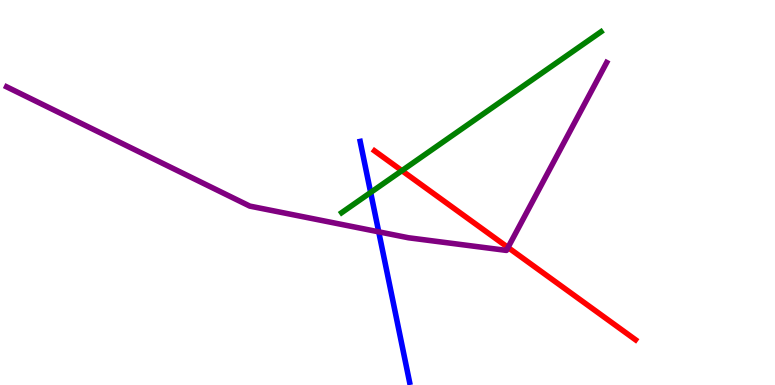[{'lines': ['blue', 'red'], 'intersections': []}, {'lines': ['green', 'red'], 'intersections': [{'x': 5.19, 'y': 5.57}]}, {'lines': ['purple', 'red'], 'intersections': [{'x': 6.55, 'y': 3.57}]}, {'lines': ['blue', 'green'], 'intersections': [{'x': 4.78, 'y': 5.0}]}, {'lines': ['blue', 'purple'], 'intersections': [{'x': 4.89, 'y': 3.98}]}, {'lines': ['green', 'purple'], 'intersections': []}]